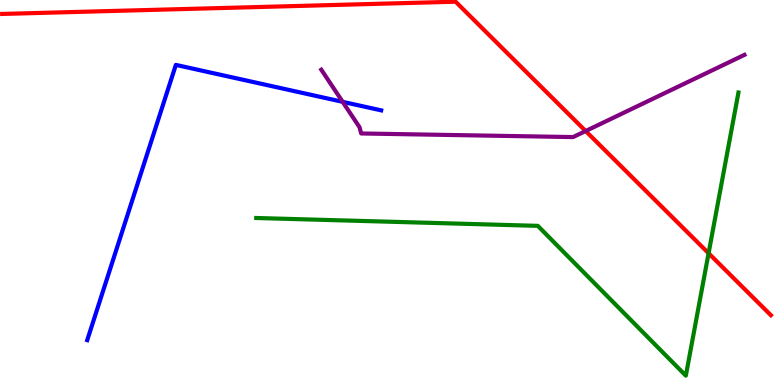[{'lines': ['blue', 'red'], 'intersections': []}, {'lines': ['green', 'red'], 'intersections': [{'x': 9.14, 'y': 3.42}]}, {'lines': ['purple', 'red'], 'intersections': [{'x': 7.56, 'y': 6.6}]}, {'lines': ['blue', 'green'], 'intersections': []}, {'lines': ['blue', 'purple'], 'intersections': [{'x': 4.42, 'y': 7.36}]}, {'lines': ['green', 'purple'], 'intersections': []}]